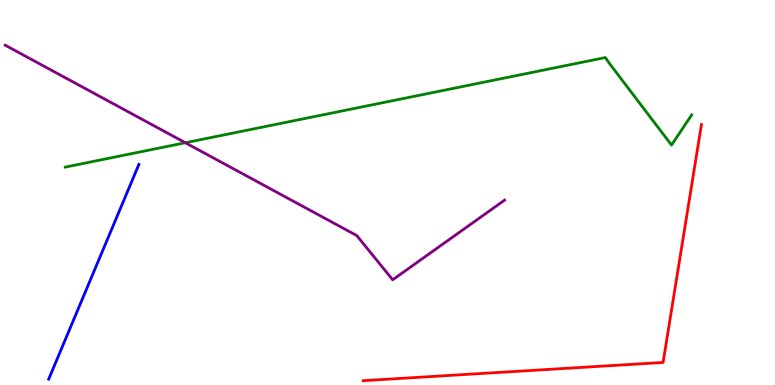[{'lines': ['blue', 'red'], 'intersections': []}, {'lines': ['green', 'red'], 'intersections': []}, {'lines': ['purple', 'red'], 'intersections': []}, {'lines': ['blue', 'green'], 'intersections': []}, {'lines': ['blue', 'purple'], 'intersections': []}, {'lines': ['green', 'purple'], 'intersections': [{'x': 2.39, 'y': 6.29}]}]